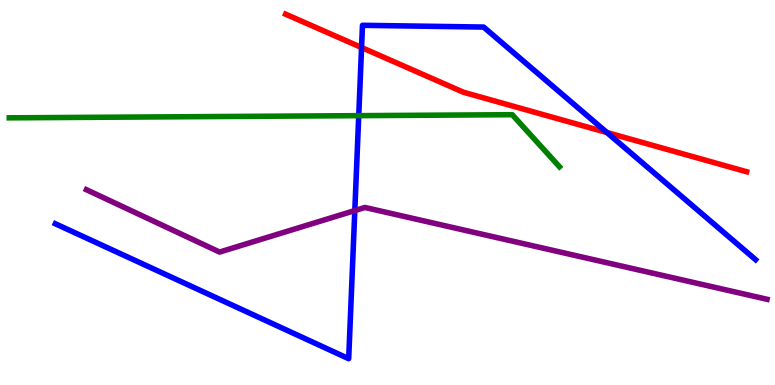[{'lines': ['blue', 'red'], 'intersections': [{'x': 4.67, 'y': 8.77}, {'x': 7.83, 'y': 6.56}]}, {'lines': ['green', 'red'], 'intersections': []}, {'lines': ['purple', 'red'], 'intersections': []}, {'lines': ['blue', 'green'], 'intersections': [{'x': 4.63, 'y': 7.0}]}, {'lines': ['blue', 'purple'], 'intersections': [{'x': 4.58, 'y': 4.53}]}, {'lines': ['green', 'purple'], 'intersections': []}]